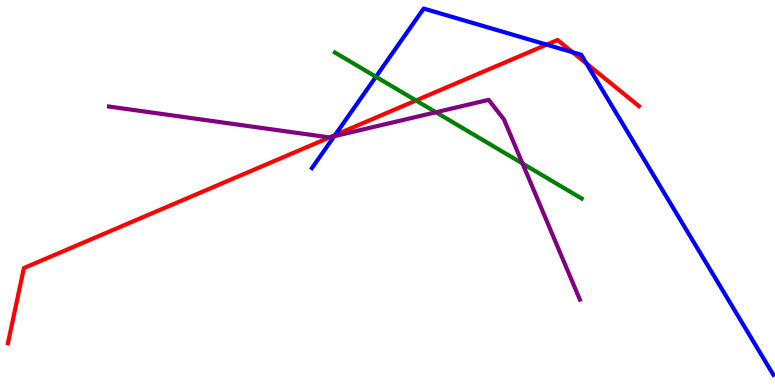[{'lines': ['blue', 'red'], 'intersections': [{'x': 4.32, 'y': 6.49}, {'x': 7.05, 'y': 8.84}, {'x': 7.39, 'y': 8.64}, {'x': 7.57, 'y': 8.35}]}, {'lines': ['green', 'red'], 'intersections': [{'x': 5.37, 'y': 7.39}]}, {'lines': ['purple', 'red'], 'intersections': [{'x': 4.26, 'y': 6.44}]}, {'lines': ['blue', 'green'], 'intersections': [{'x': 4.85, 'y': 8.01}]}, {'lines': ['blue', 'purple'], 'intersections': [{'x': 4.31, 'y': 6.46}]}, {'lines': ['green', 'purple'], 'intersections': [{'x': 5.62, 'y': 7.08}, {'x': 6.74, 'y': 5.75}]}]